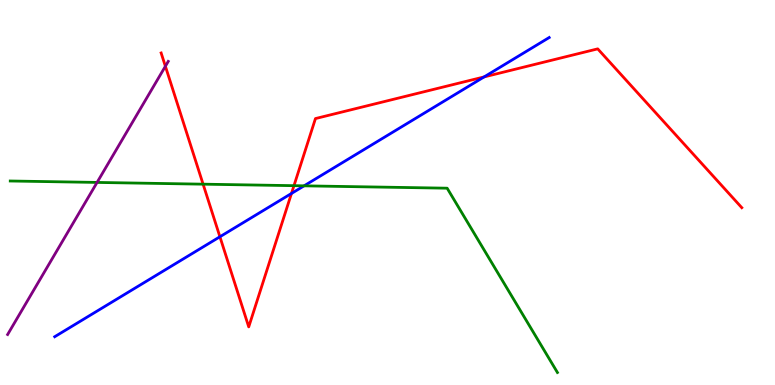[{'lines': ['blue', 'red'], 'intersections': [{'x': 2.84, 'y': 3.85}, {'x': 3.76, 'y': 4.97}, {'x': 6.25, 'y': 8.0}]}, {'lines': ['green', 'red'], 'intersections': [{'x': 2.62, 'y': 5.22}, {'x': 3.79, 'y': 5.18}]}, {'lines': ['purple', 'red'], 'intersections': [{'x': 2.13, 'y': 8.28}]}, {'lines': ['blue', 'green'], 'intersections': [{'x': 3.92, 'y': 5.17}]}, {'lines': ['blue', 'purple'], 'intersections': []}, {'lines': ['green', 'purple'], 'intersections': [{'x': 1.25, 'y': 5.26}]}]